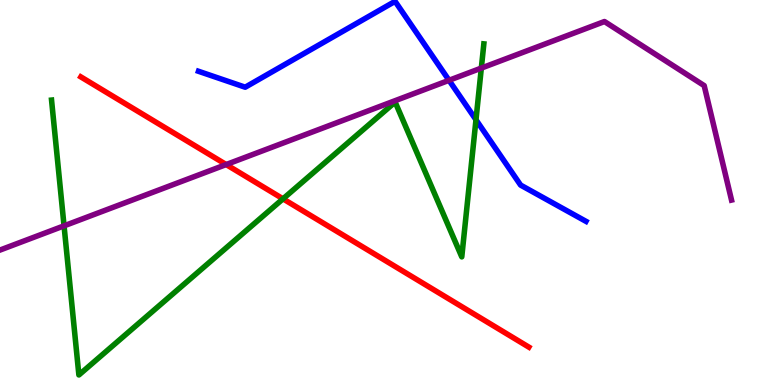[{'lines': ['blue', 'red'], 'intersections': []}, {'lines': ['green', 'red'], 'intersections': [{'x': 3.65, 'y': 4.84}]}, {'lines': ['purple', 'red'], 'intersections': [{'x': 2.92, 'y': 5.73}]}, {'lines': ['blue', 'green'], 'intersections': [{'x': 6.14, 'y': 6.89}]}, {'lines': ['blue', 'purple'], 'intersections': [{'x': 5.79, 'y': 7.91}]}, {'lines': ['green', 'purple'], 'intersections': [{'x': 0.826, 'y': 4.13}, {'x': 6.21, 'y': 8.23}]}]